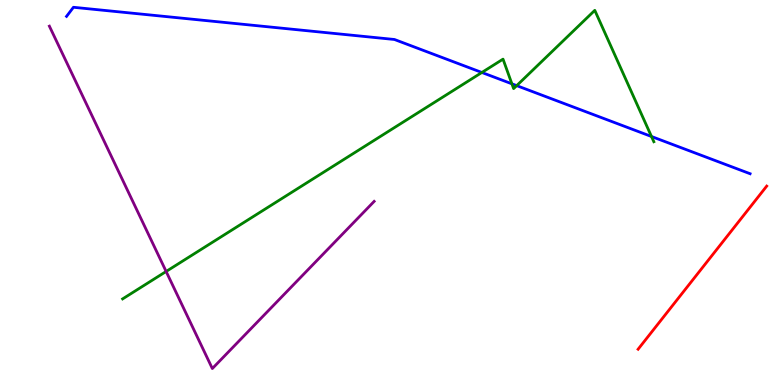[{'lines': ['blue', 'red'], 'intersections': []}, {'lines': ['green', 'red'], 'intersections': []}, {'lines': ['purple', 'red'], 'intersections': []}, {'lines': ['blue', 'green'], 'intersections': [{'x': 6.22, 'y': 8.12}, {'x': 6.61, 'y': 7.82}, {'x': 6.67, 'y': 7.78}, {'x': 8.41, 'y': 6.45}]}, {'lines': ['blue', 'purple'], 'intersections': []}, {'lines': ['green', 'purple'], 'intersections': [{'x': 2.14, 'y': 2.95}]}]